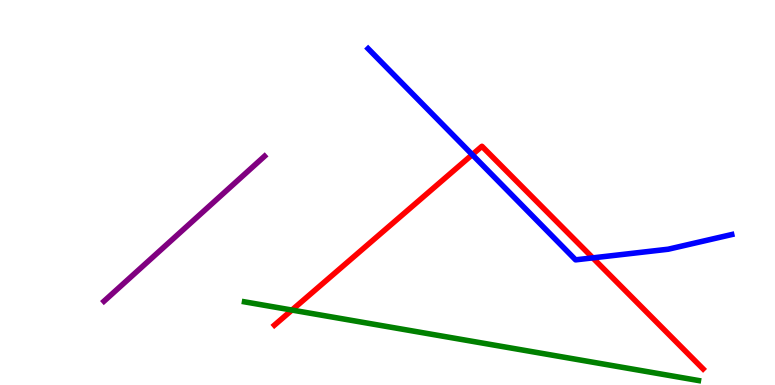[{'lines': ['blue', 'red'], 'intersections': [{'x': 6.09, 'y': 5.98}, {'x': 7.65, 'y': 3.3}]}, {'lines': ['green', 'red'], 'intersections': [{'x': 3.77, 'y': 1.95}]}, {'lines': ['purple', 'red'], 'intersections': []}, {'lines': ['blue', 'green'], 'intersections': []}, {'lines': ['blue', 'purple'], 'intersections': []}, {'lines': ['green', 'purple'], 'intersections': []}]